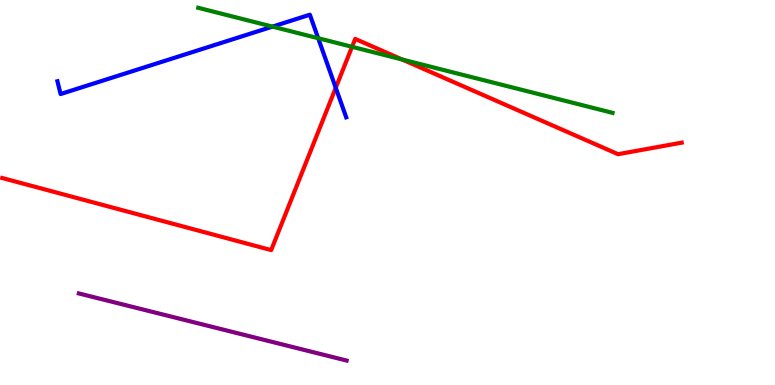[{'lines': ['blue', 'red'], 'intersections': [{'x': 4.33, 'y': 7.72}]}, {'lines': ['green', 'red'], 'intersections': [{'x': 4.54, 'y': 8.78}, {'x': 5.19, 'y': 8.45}]}, {'lines': ['purple', 'red'], 'intersections': []}, {'lines': ['blue', 'green'], 'intersections': [{'x': 3.52, 'y': 9.31}, {'x': 4.11, 'y': 9.01}]}, {'lines': ['blue', 'purple'], 'intersections': []}, {'lines': ['green', 'purple'], 'intersections': []}]